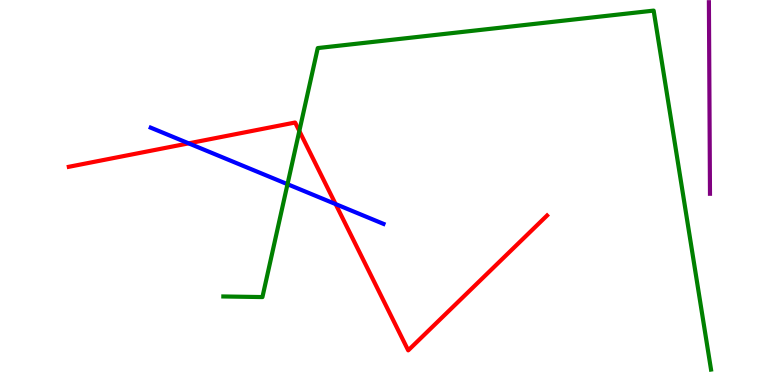[{'lines': ['blue', 'red'], 'intersections': [{'x': 2.43, 'y': 6.28}, {'x': 4.33, 'y': 4.7}]}, {'lines': ['green', 'red'], 'intersections': [{'x': 3.86, 'y': 6.6}]}, {'lines': ['purple', 'red'], 'intersections': []}, {'lines': ['blue', 'green'], 'intersections': [{'x': 3.71, 'y': 5.22}]}, {'lines': ['blue', 'purple'], 'intersections': []}, {'lines': ['green', 'purple'], 'intersections': []}]